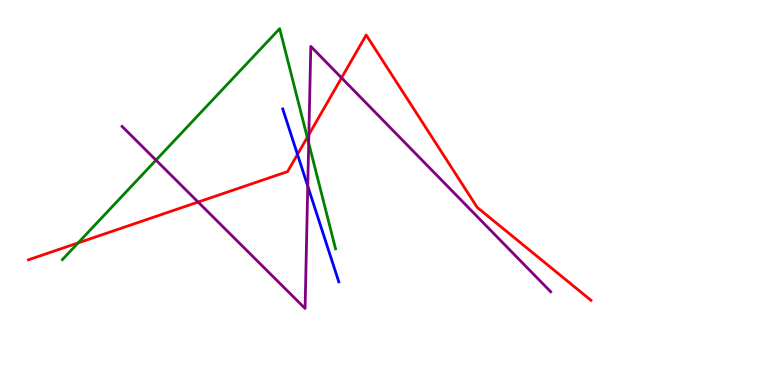[{'lines': ['blue', 'red'], 'intersections': [{'x': 3.84, 'y': 5.99}]}, {'lines': ['green', 'red'], 'intersections': [{'x': 1.01, 'y': 3.69}, {'x': 3.96, 'y': 6.43}]}, {'lines': ['purple', 'red'], 'intersections': [{'x': 2.56, 'y': 4.75}, {'x': 3.99, 'y': 6.5}, {'x': 4.41, 'y': 7.98}]}, {'lines': ['blue', 'green'], 'intersections': []}, {'lines': ['blue', 'purple'], 'intersections': [{'x': 3.97, 'y': 5.17}]}, {'lines': ['green', 'purple'], 'intersections': [{'x': 2.01, 'y': 5.84}, {'x': 3.98, 'y': 6.29}]}]